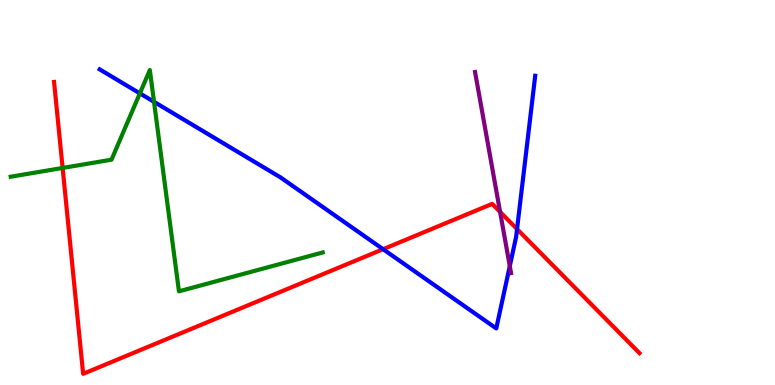[{'lines': ['blue', 'red'], 'intersections': [{'x': 4.94, 'y': 3.53}, {'x': 6.67, 'y': 4.05}]}, {'lines': ['green', 'red'], 'intersections': [{'x': 0.808, 'y': 5.64}]}, {'lines': ['purple', 'red'], 'intersections': [{'x': 6.45, 'y': 4.5}]}, {'lines': ['blue', 'green'], 'intersections': [{'x': 1.8, 'y': 7.57}, {'x': 1.99, 'y': 7.36}]}, {'lines': ['blue', 'purple'], 'intersections': [{'x': 6.58, 'y': 3.09}]}, {'lines': ['green', 'purple'], 'intersections': []}]